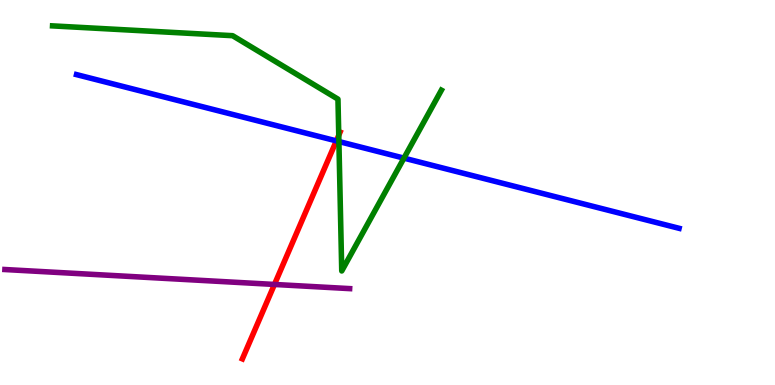[{'lines': ['blue', 'red'], 'intersections': [{'x': 4.34, 'y': 6.34}]}, {'lines': ['green', 'red'], 'intersections': [{'x': 4.37, 'y': 6.49}]}, {'lines': ['purple', 'red'], 'intersections': [{'x': 3.54, 'y': 2.61}]}, {'lines': ['blue', 'green'], 'intersections': [{'x': 4.37, 'y': 6.32}, {'x': 5.21, 'y': 5.89}]}, {'lines': ['blue', 'purple'], 'intersections': []}, {'lines': ['green', 'purple'], 'intersections': []}]